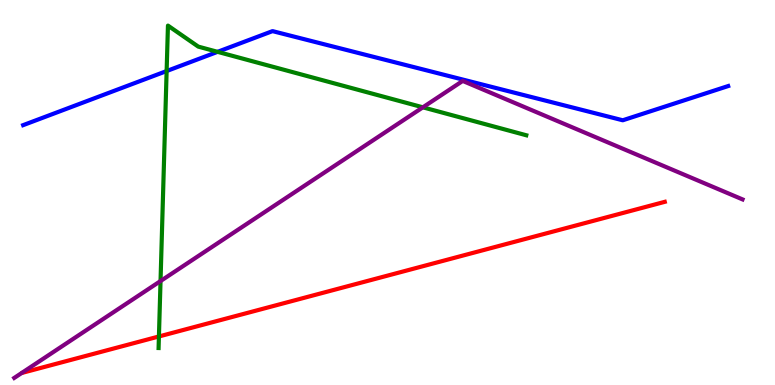[{'lines': ['blue', 'red'], 'intersections': []}, {'lines': ['green', 'red'], 'intersections': [{'x': 2.05, 'y': 1.26}]}, {'lines': ['purple', 'red'], 'intersections': []}, {'lines': ['blue', 'green'], 'intersections': [{'x': 2.15, 'y': 8.15}, {'x': 2.81, 'y': 8.65}]}, {'lines': ['blue', 'purple'], 'intersections': []}, {'lines': ['green', 'purple'], 'intersections': [{'x': 2.07, 'y': 2.7}, {'x': 5.46, 'y': 7.21}]}]